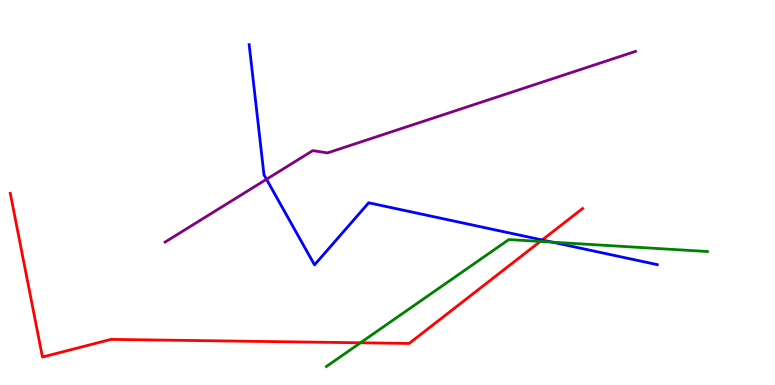[{'lines': ['blue', 'red'], 'intersections': [{'x': 7.0, 'y': 3.77}]}, {'lines': ['green', 'red'], 'intersections': [{'x': 4.65, 'y': 1.1}, {'x': 6.97, 'y': 3.73}]}, {'lines': ['purple', 'red'], 'intersections': []}, {'lines': ['blue', 'green'], 'intersections': [{'x': 7.13, 'y': 3.71}]}, {'lines': ['blue', 'purple'], 'intersections': [{'x': 3.44, 'y': 5.34}]}, {'lines': ['green', 'purple'], 'intersections': []}]